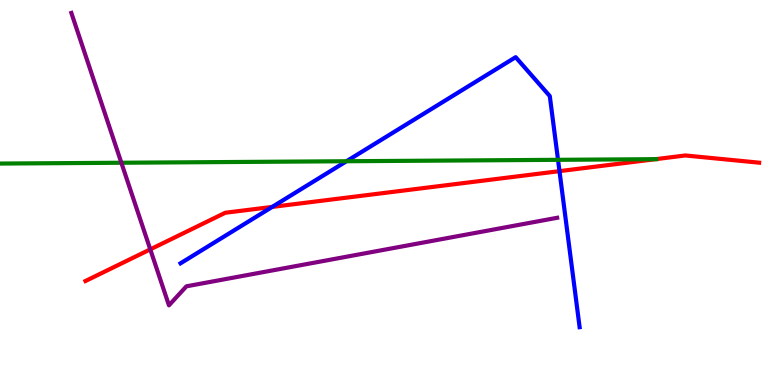[{'lines': ['blue', 'red'], 'intersections': [{'x': 3.51, 'y': 4.63}, {'x': 7.22, 'y': 5.55}]}, {'lines': ['green', 'red'], 'intersections': [{'x': 8.46, 'y': 5.87}]}, {'lines': ['purple', 'red'], 'intersections': [{'x': 1.94, 'y': 3.52}]}, {'lines': ['blue', 'green'], 'intersections': [{'x': 4.47, 'y': 5.81}, {'x': 7.2, 'y': 5.85}]}, {'lines': ['blue', 'purple'], 'intersections': []}, {'lines': ['green', 'purple'], 'intersections': [{'x': 1.57, 'y': 5.77}]}]